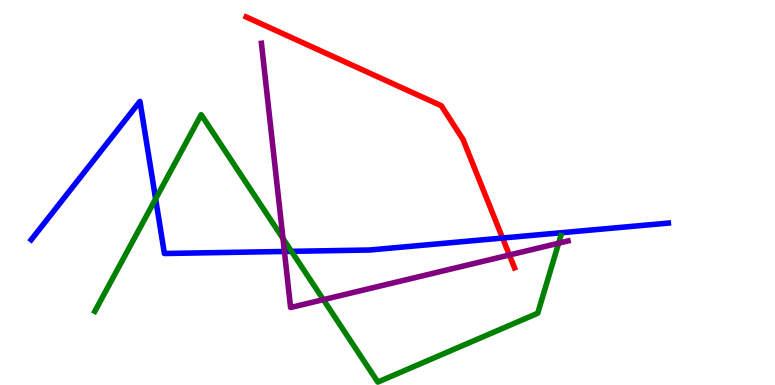[{'lines': ['blue', 'red'], 'intersections': [{'x': 6.48, 'y': 3.82}]}, {'lines': ['green', 'red'], 'intersections': []}, {'lines': ['purple', 'red'], 'intersections': [{'x': 6.57, 'y': 3.38}]}, {'lines': ['blue', 'green'], 'intersections': [{'x': 2.01, 'y': 4.83}, {'x': 3.76, 'y': 3.47}]}, {'lines': ['blue', 'purple'], 'intersections': [{'x': 3.67, 'y': 3.47}]}, {'lines': ['green', 'purple'], 'intersections': [{'x': 3.65, 'y': 3.81}, {'x': 4.17, 'y': 2.22}, {'x': 7.21, 'y': 3.68}]}]